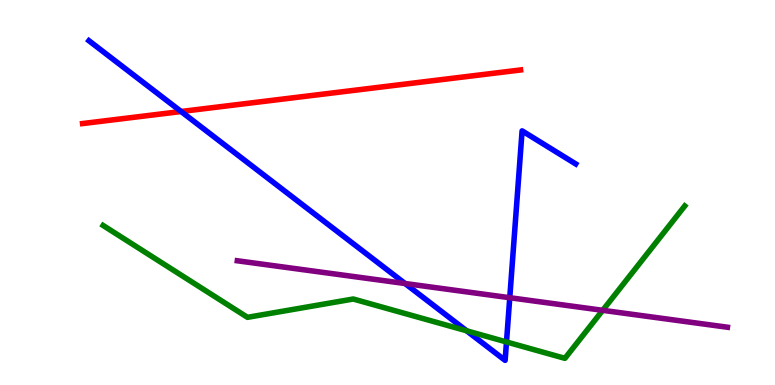[{'lines': ['blue', 'red'], 'intersections': [{'x': 2.34, 'y': 7.1}]}, {'lines': ['green', 'red'], 'intersections': []}, {'lines': ['purple', 'red'], 'intersections': []}, {'lines': ['blue', 'green'], 'intersections': [{'x': 6.02, 'y': 1.41}, {'x': 6.54, 'y': 1.12}]}, {'lines': ['blue', 'purple'], 'intersections': [{'x': 5.23, 'y': 2.64}, {'x': 6.58, 'y': 2.27}]}, {'lines': ['green', 'purple'], 'intersections': [{'x': 7.78, 'y': 1.94}]}]